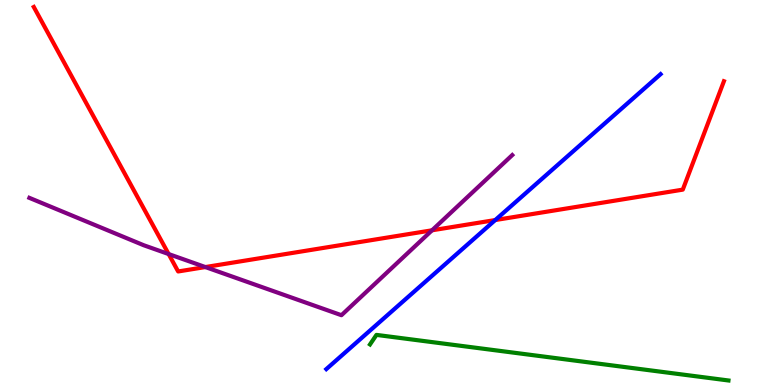[{'lines': ['blue', 'red'], 'intersections': [{'x': 6.39, 'y': 4.28}]}, {'lines': ['green', 'red'], 'intersections': []}, {'lines': ['purple', 'red'], 'intersections': [{'x': 2.18, 'y': 3.4}, {'x': 2.65, 'y': 3.06}, {'x': 5.57, 'y': 4.02}]}, {'lines': ['blue', 'green'], 'intersections': []}, {'lines': ['blue', 'purple'], 'intersections': []}, {'lines': ['green', 'purple'], 'intersections': []}]